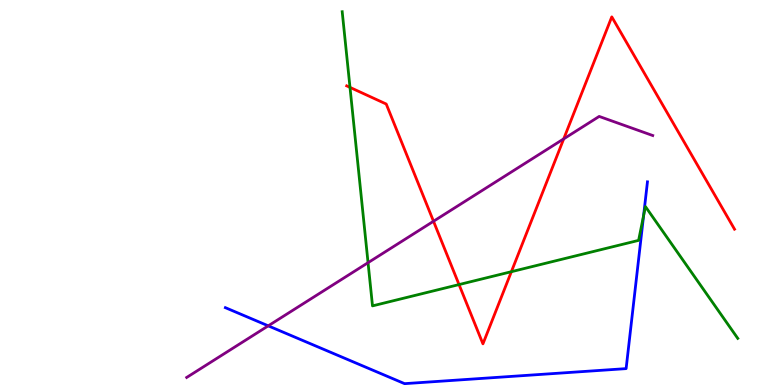[{'lines': ['blue', 'red'], 'intersections': []}, {'lines': ['green', 'red'], 'intersections': [{'x': 4.52, 'y': 7.73}, {'x': 5.92, 'y': 2.61}, {'x': 6.6, 'y': 2.94}]}, {'lines': ['purple', 'red'], 'intersections': [{'x': 5.59, 'y': 4.25}, {'x': 7.27, 'y': 6.39}]}, {'lines': ['blue', 'green'], 'intersections': [{'x': 8.3, 'y': 4.4}]}, {'lines': ['blue', 'purple'], 'intersections': [{'x': 3.46, 'y': 1.54}]}, {'lines': ['green', 'purple'], 'intersections': [{'x': 4.75, 'y': 3.18}]}]